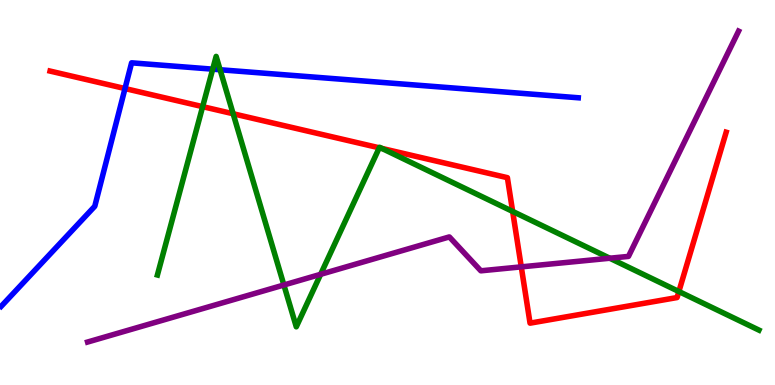[{'lines': ['blue', 'red'], 'intersections': [{'x': 1.61, 'y': 7.7}]}, {'lines': ['green', 'red'], 'intersections': [{'x': 2.61, 'y': 7.23}, {'x': 3.01, 'y': 7.05}, {'x': 4.89, 'y': 6.16}, {'x': 4.93, 'y': 6.14}, {'x': 6.61, 'y': 4.51}, {'x': 8.76, 'y': 2.43}]}, {'lines': ['purple', 'red'], 'intersections': [{'x': 6.73, 'y': 3.07}]}, {'lines': ['blue', 'green'], 'intersections': [{'x': 2.74, 'y': 8.2}, {'x': 2.84, 'y': 8.19}]}, {'lines': ['blue', 'purple'], 'intersections': []}, {'lines': ['green', 'purple'], 'intersections': [{'x': 3.66, 'y': 2.6}, {'x': 4.14, 'y': 2.87}, {'x': 7.87, 'y': 3.29}]}]